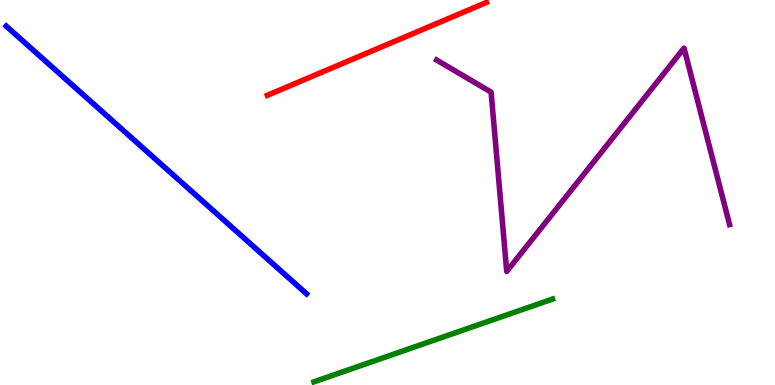[{'lines': ['blue', 'red'], 'intersections': []}, {'lines': ['green', 'red'], 'intersections': []}, {'lines': ['purple', 'red'], 'intersections': []}, {'lines': ['blue', 'green'], 'intersections': []}, {'lines': ['blue', 'purple'], 'intersections': []}, {'lines': ['green', 'purple'], 'intersections': []}]